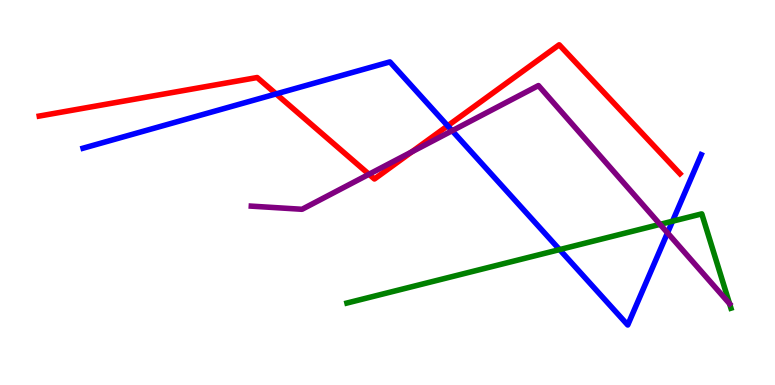[{'lines': ['blue', 'red'], 'intersections': [{'x': 3.56, 'y': 7.56}, {'x': 5.78, 'y': 6.73}]}, {'lines': ['green', 'red'], 'intersections': []}, {'lines': ['purple', 'red'], 'intersections': [{'x': 4.76, 'y': 5.47}, {'x': 5.31, 'y': 6.06}]}, {'lines': ['blue', 'green'], 'intersections': [{'x': 7.22, 'y': 3.52}, {'x': 8.68, 'y': 4.25}]}, {'lines': ['blue', 'purple'], 'intersections': [{'x': 5.83, 'y': 6.6}, {'x': 8.61, 'y': 3.95}]}, {'lines': ['green', 'purple'], 'intersections': [{'x': 8.52, 'y': 4.17}, {'x': 9.41, 'y': 2.11}]}]